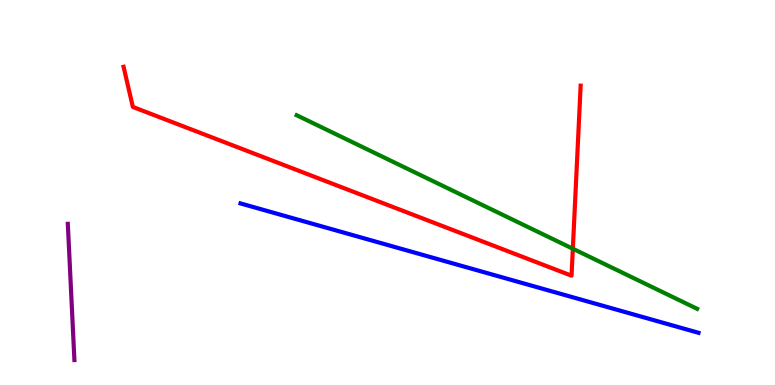[{'lines': ['blue', 'red'], 'intersections': []}, {'lines': ['green', 'red'], 'intersections': [{'x': 7.39, 'y': 3.54}]}, {'lines': ['purple', 'red'], 'intersections': []}, {'lines': ['blue', 'green'], 'intersections': []}, {'lines': ['blue', 'purple'], 'intersections': []}, {'lines': ['green', 'purple'], 'intersections': []}]